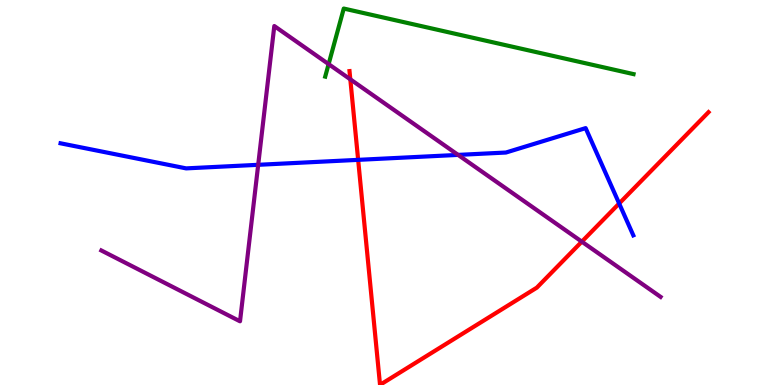[{'lines': ['blue', 'red'], 'intersections': [{'x': 4.62, 'y': 5.85}, {'x': 7.99, 'y': 4.71}]}, {'lines': ['green', 'red'], 'intersections': []}, {'lines': ['purple', 'red'], 'intersections': [{'x': 4.52, 'y': 7.94}, {'x': 7.51, 'y': 3.72}]}, {'lines': ['blue', 'green'], 'intersections': []}, {'lines': ['blue', 'purple'], 'intersections': [{'x': 3.33, 'y': 5.72}, {'x': 5.91, 'y': 5.98}]}, {'lines': ['green', 'purple'], 'intersections': [{'x': 4.24, 'y': 8.33}]}]